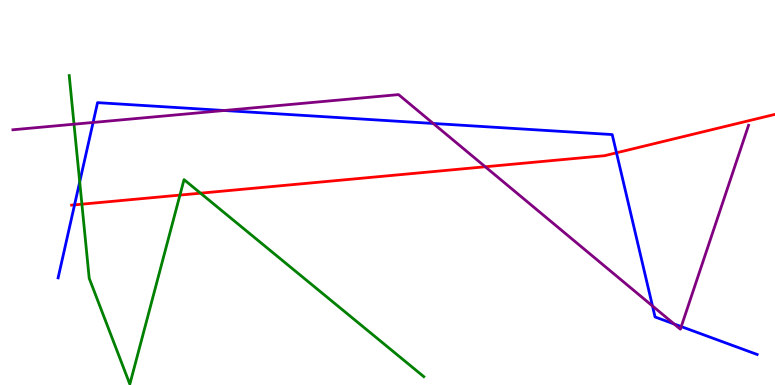[{'lines': ['blue', 'red'], 'intersections': [{'x': 0.962, 'y': 4.68}, {'x': 7.95, 'y': 6.03}]}, {'lines': ['green', 'red'], 'intersections': [{'x': 1.06, 'y': 4.7}, {'x': 2.32, 'y': 4.93}, {'x': 2.59, 'y': 4.98}]}, {'lines': ['purple', 'red'], 'intersections': [{'x': 6.26, 'y': 5.67}]}, {'lines': ['blue', 'green'], 'intersections': [{'x': 1.03, 'y': 5.27}]}, {'lines': ['blue', 'purple'], 'intersections': [{'x': 1.2, 'y': 6.82}, {'x': 2.89, 'y': 7.13}, {'x': 5.59, 'y': 6.79}, {'x': 8.42, 'y': 2.05}, {'x': 8.7, 'y': 1.59}, {'x': 8.79, 'y': 1.52}]}, {'lines': ['green', 'purple'], 'intersections': [{'x': 0.955, 'y': 6.77}]}]